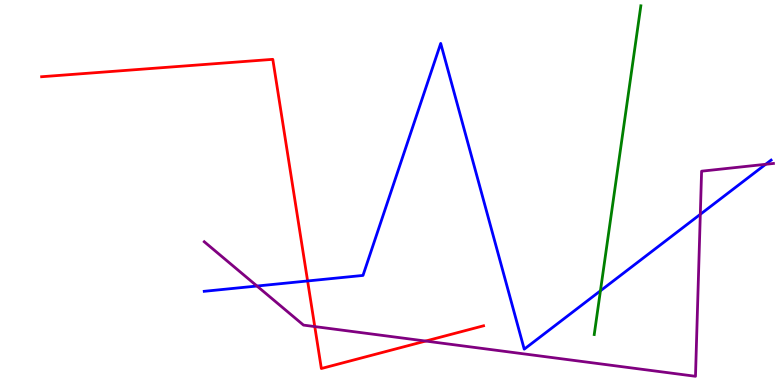[{'lines': ['blue', 'red'], 'intersections': [{'x': 3.97, 'y': 2.7}]}, {'lines': ['green', 'red'], 'intersections': []}, {'lines': ['purple', 'red'], 'intersections': [{'x': 4.06, 'y': 1.52}, {'x': 5.49, 'y': 1.14}]}, {'lines': ['blue', 'green'], 'intersections': [{'x': 7.75, 'y': 2.45}]}, {'lines': ['blue', 'purple'], 'intersections': [{'x': 3.32, 'y': 2.57}, {'x': 9.04, 'y': 4.43}, {'x': 9.88, 'y': 5.73}]}, {'lines': ['green', 'purple'], 'intersections': []}]